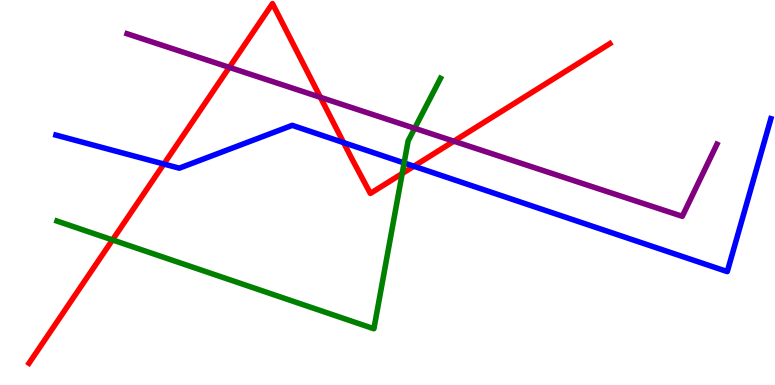[{'lines': ['blue', 'red'], 'intersections': [{'x': 2.11, 'y': 5.74}, {'x': 4.43, 'y': 6.3}, {'x': 5.34, 'y': 5.68}]}, {'lines': ['green', 'red'], 'intersections': [{'x': 1.45, 'y': 3.77}, {'x': 5.19, 'y': 5.49}]}, {'lines': ['purple', 'red'], 'intersections': [{'x': 2.96, 'y': 8.25}, {'x': 4.13, 'y': 7.47}, {'x': 5.86, 'y': 6.33}]}, {'lines': ['blue', 'green'], 'intersections': [{'x': 5.21, 'y': 5.77}]}, {'lines': ['blue', 'purple'], 'intersections': []}, {'lines': ['green', 'purple'], 'intersections': [{'x': 5.35, 'y': 6.67}]}]